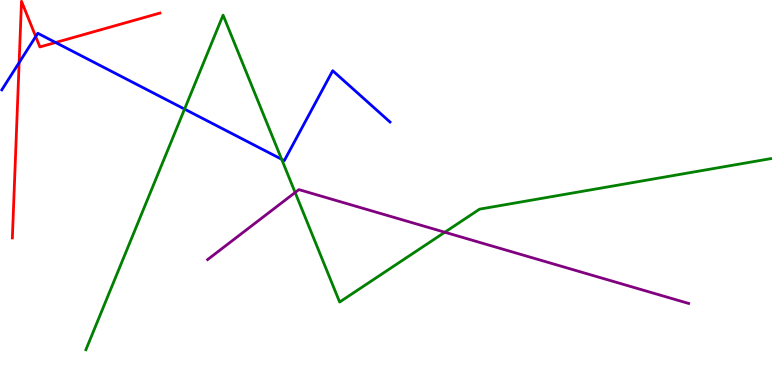[{'lines': ['blue', 'red'], 'intersections': [{'x': 0.247, 'y': 8.37}, {'x': 0.461, 'y': 9.05}, {'x': 0.718, 'y': 8.9}]}, {'lines': ['green', 'red'], 'intersections': []}, {'lines': ['purple', 'red'], 'intersections': []}, {'lines': ['blue', 'green'], 'intersections': [{'x': 2.38, 'y': 7.17}, {'x': 3.63, 'y': 5.86}]}, {'lines': ['blue', 'purple'], 'intersections': []}, {'lines': ['green', 'purple'], 'intersections': [{'x': 3.81, 'y': 5.0}, {'x': 5.74, 'y': 3.97}]}]